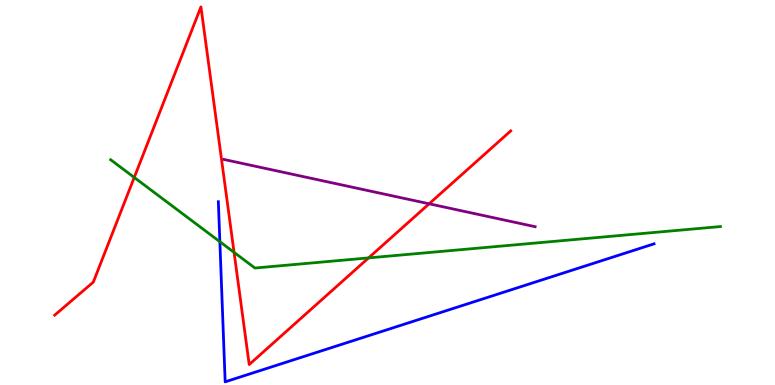[{'lines': ['blue', 'red'], 'intersections': []}, {'lines': ['green', 'red'], 'intersections': [{'x': 1.73, 'y': 5.39}, {'x': 3.02, 'y': 3.44}, {'x': 4.76, 'y': 3.3}]}, {'lines': ['purple', 'red'], 'intersections': [{'x': 5.54, 'y': 4.71}]}, {'lines': ['blue', 'green'], 'intersections': [{'x': 2.84, 'y': 3.72}]}, {'lines': ['blue', 'purple'], 'intersections': []}, {'lines': ['green', 'purple'], 'intersections': []}]